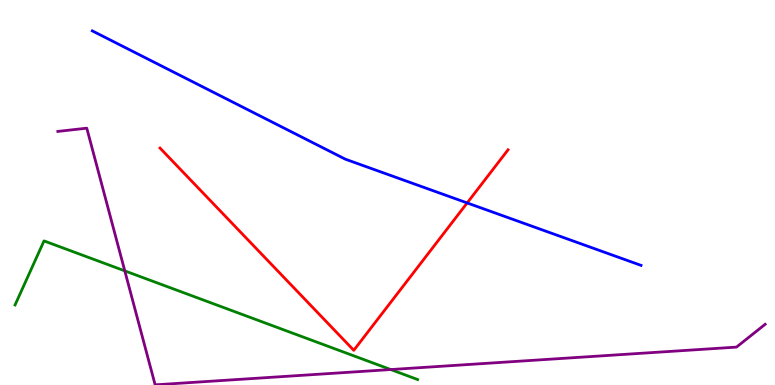[{'lines': ['blue', 'red'], 'intersections': [{'x': 6.03, 'y': 4.73}]}, {'lines': ['green', 'red'], 'intersections': []}, {'lines': ['purple', 'red'], 'intersections': []}, {'lines': ['blue', 'green'], 'intersections': []}, {'lines': ['blue', 'purple'], 'intersections': []}, {'lines': ['green', 'purple'], 'intersections': [{'x': 1.61, 'y': 2.96}, {'x': 5.04, 'y': 0.401}]}]